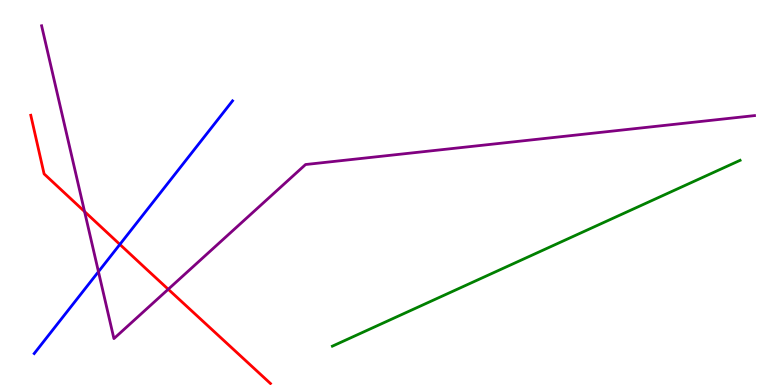[{'lines': ['blue', 'red'], 'intersections': [{'x': 1.55, 'y': 3.65}]}, {'lines': ['green', 'red'], 'intersections': []}, {'lines': ['purple', 'red'], 'intersections': [{'x': 1.09, 'y': 4.51}, {'x': 2.17, 'y': 2.49}]}, {'lines': ['blue', 'green'], 'intersections': []}, {'lines': ['blue', 'purple'], 'intersections': [{'x': 1.27, 'y': 2.94}]}, {'lines': ['green', 'purple'], 'intersections': []}]